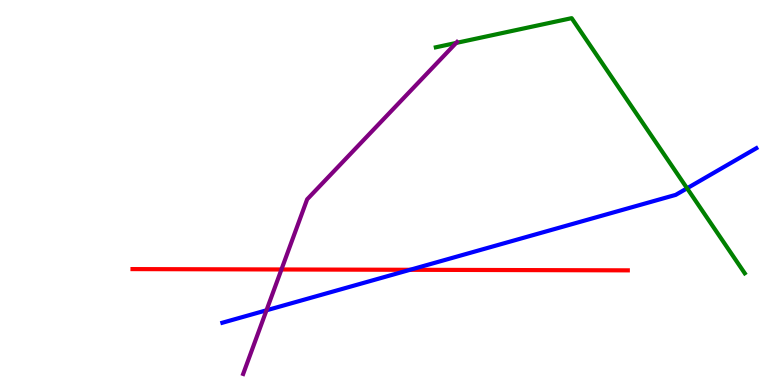[{'lines': ['blue', 'red'], 'intersections': [{'x': 5.29, 'y': 2.99}]}, {'lines': ['green', 'red'], 'intersections': []}, {'lines': ['purple', 'red'], 'intersections': [{'x': 3.63, 'y': 3.0}]}, {'lines': ['blue', 'green'], 'intersections': [{'x': 8.87, 'y': 5.11}]}, {'lines': ['blue', 'purple'], 'intersections': [{'x': 3.44, 'y': 1.94}]}, {'lines': ['green', 'purple'], 'intersections': [{'x': 5.89, 'y': 8.88}]}]